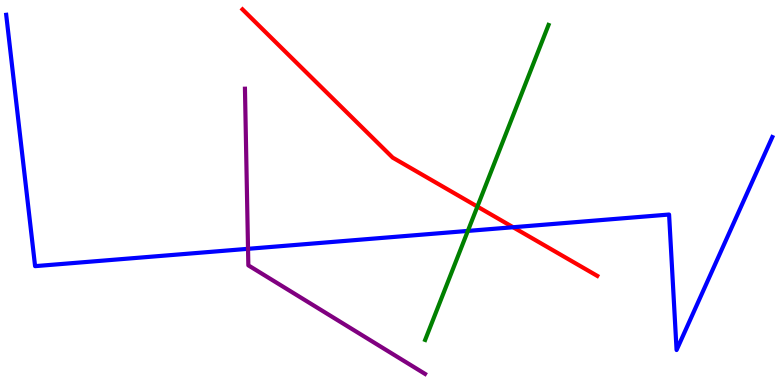[{'lines': ['blue', 'red'], 'intersections': [{'x': 6.62, 'y': 4.1}]}, {'lines': ['green', 'red'], 'intersections': [{'x': 6.16, 'y': 4.63}]}, {'lines': ['purple', 'red'], 'intersections': []}, {'lines': ['blue', 'green'], 'intersections': [{'x': 6.04, 'y': 4.0}]}, {'lines': ['blue', 'purple'], 'intersections': [{'x': 3.2, 'y': 3.54}]}, {'lines': ['green', 'purple'], 'intersections': []}]